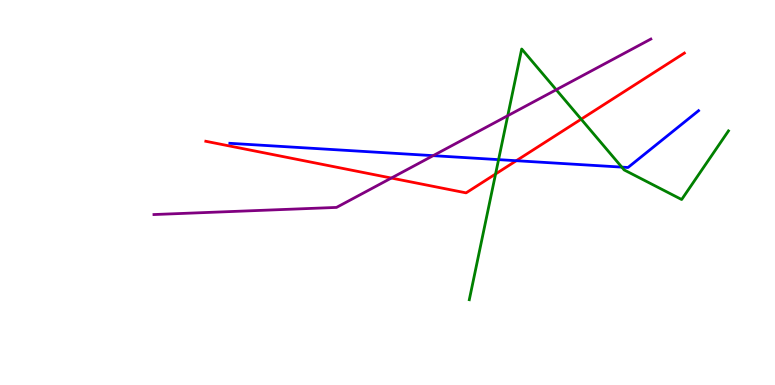[{'lines': ['blue', 'red'], 'intersections': [{'x': 6.66, 'y': 5.83}]}, {'lines': ['green', 'red'], 'intersections': [{'x': 6.39, 'y': 5.48}, {'x': 7.5, 'y': 6.9}]}, {'lines': ['purple', 'red'], 'intersections': [{'x': 5.05, 'y': 5.38}]}, {'lines': ['blue', 'green'], 'intersections': [{'x': 6.43, 'y': 5.85}, {'x': 8.02, 'y': 5.66}]}, {'lines': ['blue', 'purple'], 'intersections': [{'x': 5.59, 'y': 5.96}]}, {'lines': ['green', 'purple'], 'intersections': [{'x': 6.55, 'y': 6.99}, {'x': 7.18, 'y': 7.67}]}]